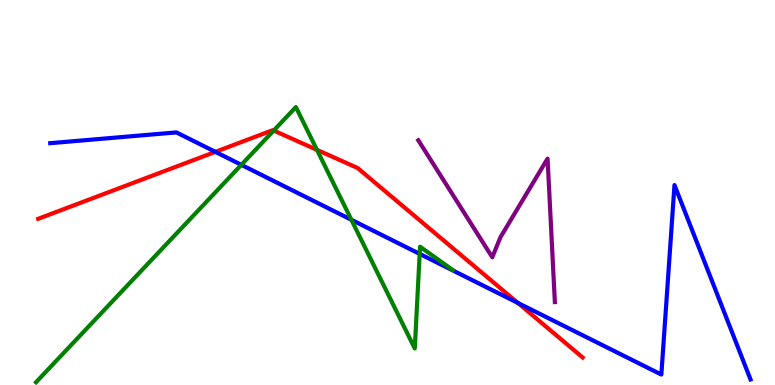[{'lines': ['blue', 'red'], 'intersections': [{'x': 2.78, 'y': 6.06}, {'x': 6.68, 'y': 2.13}]}, {'lines': ['green', 'red'], 'intersections': [{'x': 3.53, 'y': 6.61}, {'x': 4.09, 'y': 6.11}]}, {'lines': ['purple', 'red'], 'intersections': []}, {'lines': ['blue', 'green'], 'intersections': [{'x': 3.11, 'y': 5.72}, {'x': 4.53, 'y': 4.29}, {'x': 5.42, 'y': 3.41}]}, {'lines': ['blue', 'purple'], 'intersections': []}, {'lines': ['green', 'purple'], 'intersections': []}]